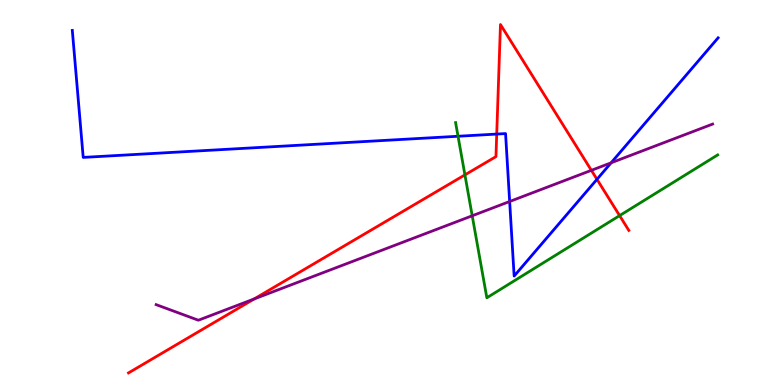[{'lines': ['blue', 'red'], 'intersections': [{'x': 6.41, 'y': 6.52}, {'x': 7.7, 'y': 5.34}]}, {'lines': ['green', 'red'], 'intersections': [{'x': 6.0, 'y': 5.46}, {'x': 7.99, 'y': 4.4}]}, {'lines': ['purple', 'red'], 'intersections': [{'x': 3.28, 'y': 2.24}, {'x': 7.63, 'y': 5.58}]}, {'lines': ['blue', 'green'], 'intersections': [{'x': 5.91, 'y': 6.46}]}, {'lines': ['blue', 'purple'], 'intersections': [{'x': 6.58, 'y': 4.77}, {'x': 7.89, 'y': 5.77}]}, {'lines': ['green', 'purple'], 'intersections': [{'x': 6.09, 'y': 4.4}]}]